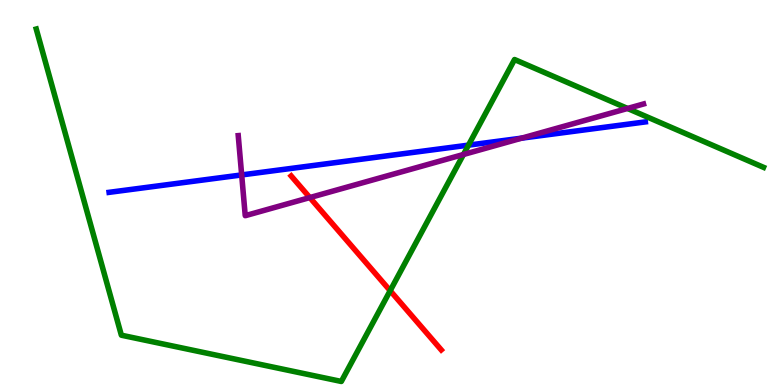[{'lines': ['blue', 'red'], 'intersections': []}, {'lines': ['green', 'red'], 'intersections': [{'x': 5.03, 'y': 2.45}]}, {'lines': ['purple', 'red'], 'intersections': [{'x': 4.0, 'y': 4.87}]}, {'lines': ['blue', 'green'], 'intersections': [{'x': 6.04, 'y': 6.23}]}, {'lines': ['blue', 'purple'], 'intersections': [{'x': 3.12, 'y': 5.46}, {'x': 6.73, 'y': 6.41}]}, {'lines': ['green', 'purple'], 'intersections': [{'x': 5.98, 'y': 5.99}, {'x': 8.1, 'y': 7.18}]}]